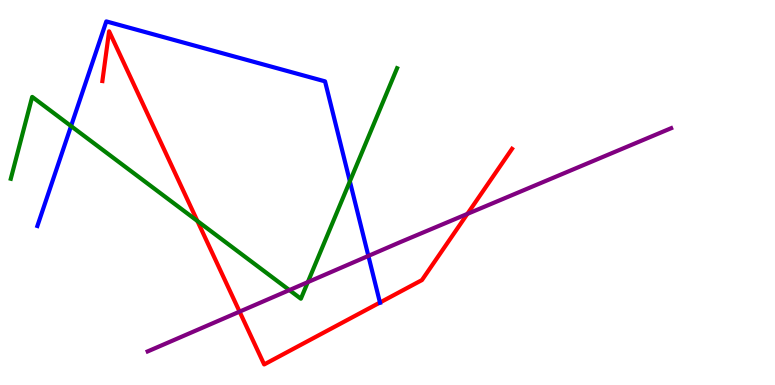[{'lines': ['blue', 'red'], 'intersections': [{'x': 4.9, 'y': 2.14}]}, {'lines': ['green', 'red'], 'intersections': [{'x': 2.55, 'y': 4.26}]}, {'lines': ['purple', 'red'], 'intersections': [{'x': 3.09, 'y': 1.91}, {'x': 6.03, 'y': 4.44}]}, {'lines': ['blue', 'green'], 'intersections': [{'x': 0.917, 'y': 6.73}, {'x': 4.51, 'y': 5.29}]}, {'lines': ['blue', 'purple'], 'intersections': [{'x': 4.75, 'y': 3.35}]}, {'lines': ['green', 'purple'], 'intersections': [{'x': 3.73, 'y': 2.47}, {'x': 3.97, 'y': 2.67}]}]